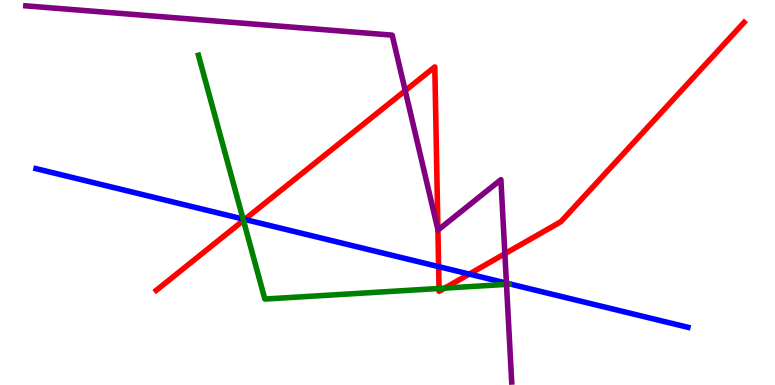[{'lines': ['blue', 'red'], 'intersections': [{'x': 3.16, 'y': 4.3}, {'x': 5.66, 'y': 3.07}, {'x': 6.06, 'y': 2.88}]}, {'lines': ['green', 'red'], 'intersections': [{'x': 3.14, 'y': 4.27}, {'x': 5.66, 'y': 2.51}, {'x': 5.74, 'y': 2.52}]}, {'lines': ['purple', 'red'], 'intersections': [{'x': 5.23, 'y': 7.65}, {'x': 5.65, 'y': 4.03}, {'x': 6.51, 'y': 3.41}]}, {'lines': ['blue', 'green'], 'intersections': [{'x': 3.14, 'y': 4.31}]}, {'lines': ['blue', 'purple'], 'intersections': [{'x': 6.53, 'y': 2.65}]}, {'lines': ['green', 'purple'], 'intersections': [{'x': 6.54, 'y': 2.61}]}]